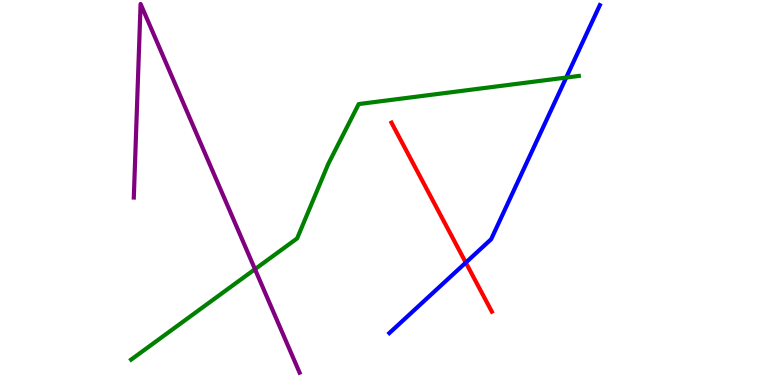[{'lines': ['blue', 'red'], 'intersections': [{'x': 6.01, 'y': 3.18}]}, {'lines': ['green', 'red'], 'intersections': []}, {'lines': ['purple', 'red'], 'intersections': []}, {'lines': ['blue', 'green'], 'intersections': [{'x': 7.31, 'y': 7.99}]}, {'lines': ['blue', 'purple'], 'intersections': []}, {'lines': ['green', 'purple'], 'intersections': [{'x': 3.29, 'y': 3.01}]}]